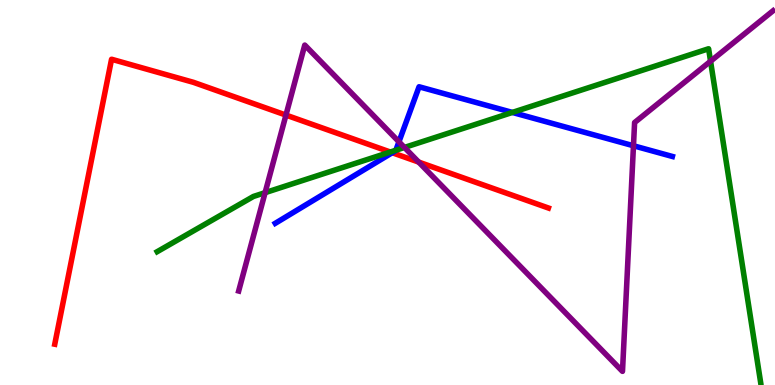[{'lines': ['blue', 'red'], 'intersections': [{'x': 5.06, 'y': 6.03}]}, {'lines': ['green', 'red'], 'intersections': [{'x': 5.04, 'y': 6.05}]}, {'lines': ['purple', 'red'], 'intersections': [{'x': 3.69, 'y': 7.01}, {'x': 5.4, 'y': 5.79}]}, {'lines': ['blue', 'green'], 'intersections': [{'x': 5.11, 'y': 6.1}, {'x': 6.61, 'y': 7.08}]}, {'lines': ['blue', 'purple'], 'intersections': [{'x': 5.15, 'y': 6.32}, {'x': 8.17, 'y': 6.21}]}, {'lines': ['green', 'purple'], 'intersections': [{'x': 3.42, 'y': 5.0}, {'x': 5.22, 'y': 6.17}, {'x': 9.17, 'y': 8.41}]}]